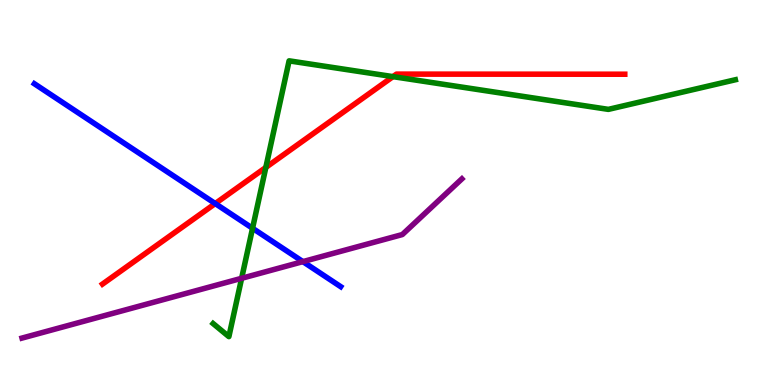[{'lines': ['blue', 'red'], 'intersections': [{'x': 2.78, 'y': 4.71}]}, {'lines': ['green', 'red'], 'intersections': [{'x': 3.43, 'y': 5.65}, {'x': 5.07, 'y': 8.01}]}, {'lines': ['purple', 'red'], 'intersections': []}, {'lines': ['blue', 'green'], 'intersections': [{'x': 3.26, 'y': 4.07}]}, {'lines': ['blue', 'purple'], 'intersections': [{'x': 3.91, 'y': 3.2}]}, {'lines': ['green', 'purple'], 'intersections': [{'x': 3.12, 'y': 2.77}]}]